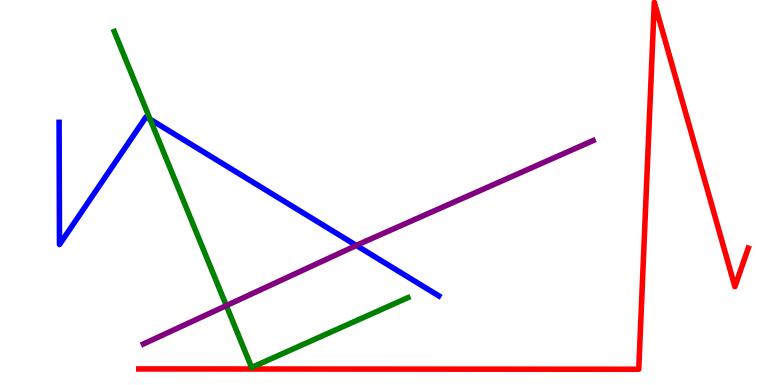[{'lines': ['blue', 'red'], 'intersections': []}, {'lines': ['green', 'red'], 'intersections': []}, {'lines': ['purple', 'red'], 'intersections': []}, {'lines': ['blue', 'green'], 'intersections': [{'x': 1.94, 'y': 6.9}]}, {'lines': ['blue', 'purple'], 'intersections': [{'x': 4.6, 'y': 3.62}]}, {'lines': ['green', 'purple'], 'intersections': [{'x': 2.92, 'y': 2.06}]}]